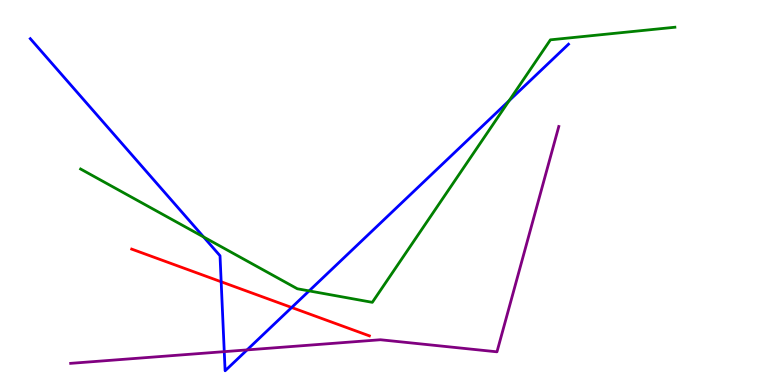[{'lines': ['blue', 'red'], 'intersections': [{'x': 2.85, 'y': 2.68}, {'x': 3.76, 'y': 2.01}]}, {'lines': ['green', 'red'], 'intersections': []}, {'lines': ['purple', 'red'], 'intersections': []}, {'lines': ['blue', 'green'], 'intersections': [{'x': 2.63, 'y': 3.84}, {'x': 3.99, 'y': 2.44}, {'x': 6.57, 'y': 7.38}]}, {'lines': ['blue', 'purple'], 'intersections': [{'x': 2.89, 'y': 0.866}, {'x': 3.19, 'y': 0.911}]}, {'lines': ['green', 'purple'], 'intersections': []}]